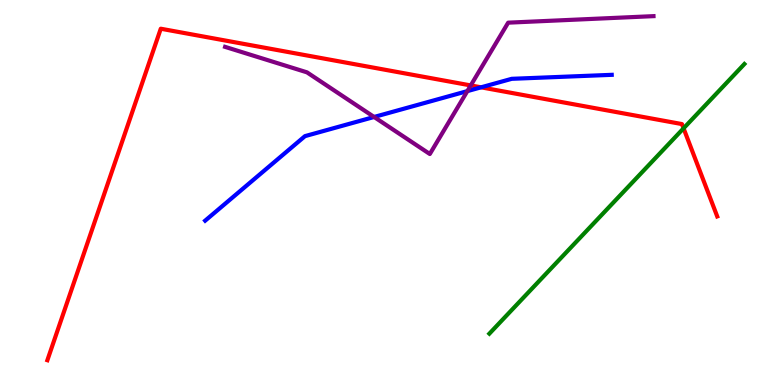[{'lines': ['blue', 'red'], 'intersections': [{'x': 6.21, 'y': 7.73}]}, {'lines': ['green', 'red'], 'intersections': [{'x': 8.82, 'y': 6.67}]}, {'lines': ['purple', 'red'], 'intersections': [{'x': 6.07, 'y': 7.78}]}, {'lines': ['blue', 'green'], 'intersections': []}, {'lines': ['blue', 'purple'], 'intersections': [{'x': 4.83, 'y': 6.96}, {'x': 6.03, 'y': 7.63}]}, {'lines': ['green', 'purple'], 'intersections': []}]